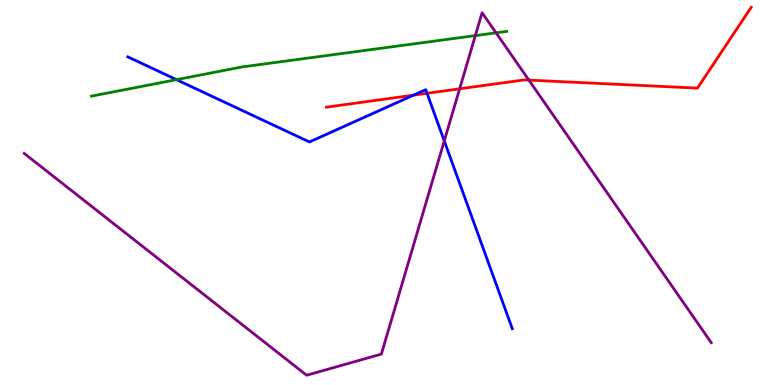[{'lines': ['blue', 'red'], 'intersections': [{'x': 5.34, 'y': 7.53}, {'x': 5.51, 'y': 7.58}]}, {'lines': ['green', 'red'], 'intersections': []}, {'lines': ['purple', 'red'], 'intersections': [{'x': 5.93, 'y': 7.69}, {'x': 6.82, 'y': 7.92}]}, {'lines': ['blue', 'green'], 'intersections': [{'x': 2.28, 'y': 7.93}]}, {'lines': ['blue', 'purple'], 'intersections': [{'x': 5.73, 'y': 6.34}]}, {'lines': ['green', 'purple'], 'intersections': [{'x': 6.13, 'y': 9.08}, {'x': 6.4, 'y': 9.15}]}]